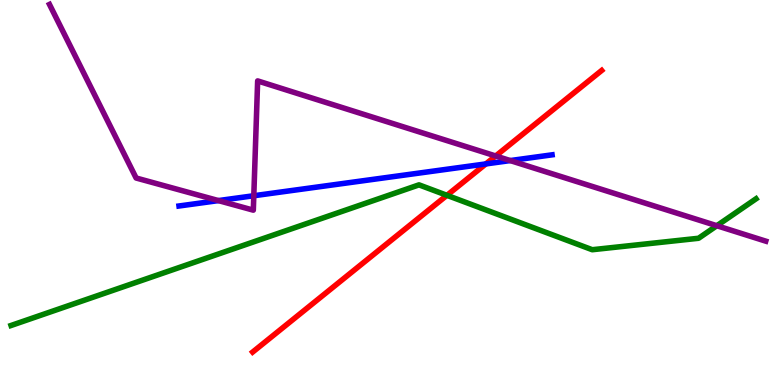[{'lines': ['blue', 'red'], 'intersections': [{'x': 6.27, 'y': 5.74}]}, {'lines': ['green', 'red'], 'intersections': [{'x': 5.77, 'y': 4.93}]}, {'lines': ['purple', 'red'], 'intersections': [{'x': 6.4, 'y': 5.95}]}, {'lines': ['blue', 'green'], 'intersections': []}, {'lines': ['blue', 'purple'], 'intersections': [{'x': 2.82, 'y': 4.79}, {'x': 3.27, 'y': 4.92}, {'x': 6.58, 'y': 5.83}]}, {'lines': ['green', 'purple'], 'intersections': [{'x': 9.25, 'y': 4.14}]}]